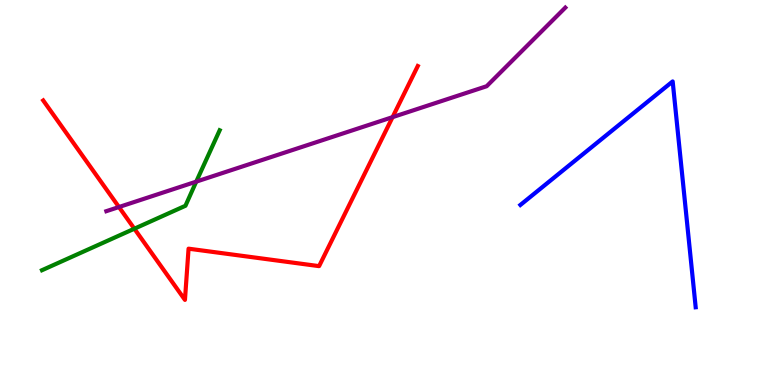[{'lines': ['blue', 'red'], 'intersections': []}, {'lines': ['green', 'red'], 'intersections': [{'x': 1.73, 'y': 4.06}]}, {'lines': ['purple', 'red'], 'intersections': [{'x': 1.53, 'y': 4.62}, {'x': 5.07, 'y': 6.96}]}, {'lines': ['blue', 'green'], 'intersections': []}, {'lines': ['blue', 'purple'], 'intersections': []}, {'lines': ['green', 'purple'], 'intersections': [{'x': 2.53, 'y': 5.28}]}]